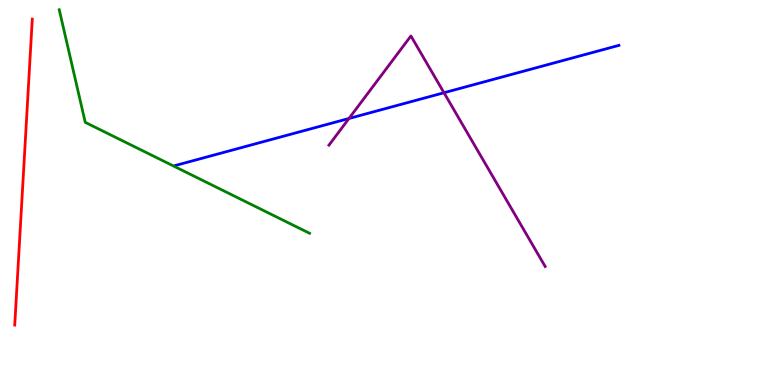[{'lines': ['blue', 'red'], 'intersections': []}, {'lines': ['green', 'red'], 'intersections': []}, {'lines': ['purple', 'red'], 'intersections': []}, {'lines': ['blue', 'green'], 'intersections': []}, {'lines': ['blue', 'purple'], 'intersections': [{'x': 4.5, 'y': 6.92}, {'x': 5.73, 'y': 7.59}]}, {'lines': ['green', 'purple'], 'intersections': []}]